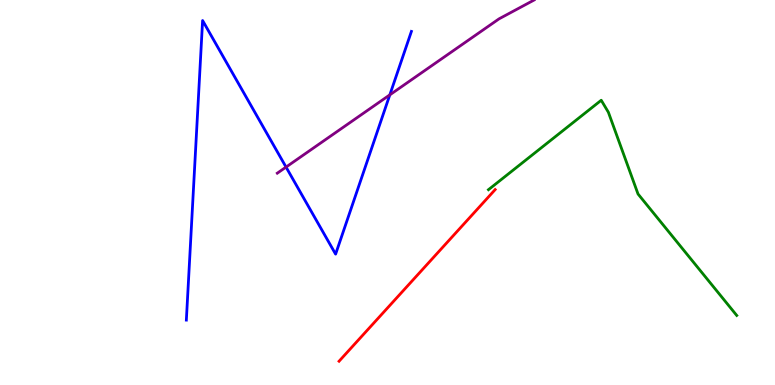[{'lines': ['blue', 'red'], 'intersections': []}, {'lines': ['green', 'red'], 'intersections': []}, {'lines': ['purple', 'red'], 'intersections': []}, {'lines': ['blue', 'green'], 'intersections': []}, {'lines': ['blue', 'purple'], 'intersections': [{'x': 3.69, 'y': 5.66}, {'x': 5.03, 'y': 7.54}]}, {'lines': ['green', 'purple'], 'intersections': []}]